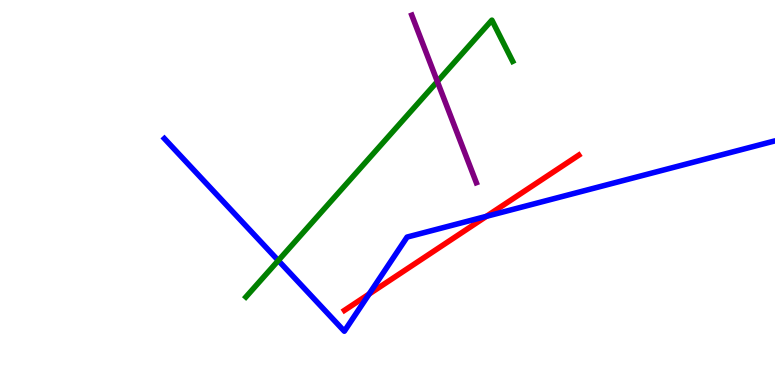[{'lines': ['blue', 'red'], 'intersections': [{'x': 4.76, 'y': 2.36}, {'x': 6.28, 'y': 4.38}]}, {'lines': ['green', 'red'], 'intersections': []}, {'lines': ['purple', 'red'], 'intersections': []}, {'lines': ['blue', 'green'], 'intersections': [{'x': 3.59, 'y': 3.23}]}, {'lines': ['blue', 'purple'], 'intersections': []}, {'lines': ['green', 'purple'], 'intersections': [{'x': 5.64, 'y': 7.88}]}]